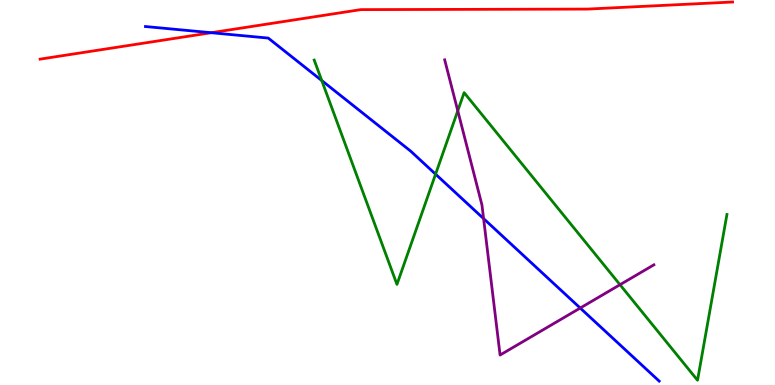[{'lines': ['blue', 'red'], 'intersections': [{'x': 2.73, 'y': 9.15}]}, {'lines': ['green', 'red'], 'intersections': []}, {'lines': ['purple', 'red'], 'intersections': []}, {'lines': ['blue', 'green'], 'intersections': [{'x': 4.15, 'y': 7.91}, {'x': 5.62, 'y': 5.48}]}, {'lines': ['blue', 'purple'], 'intersections': [{'x': 6.24, 'y': 4.32}, {'x': 7.49, 'y': 2.0}]}, {'lines': ['green', 'purple'], 'intersections': [{'x': 5.91, 'y': 7.12}, {'x': 8.0, 'y': 2.6}]}]